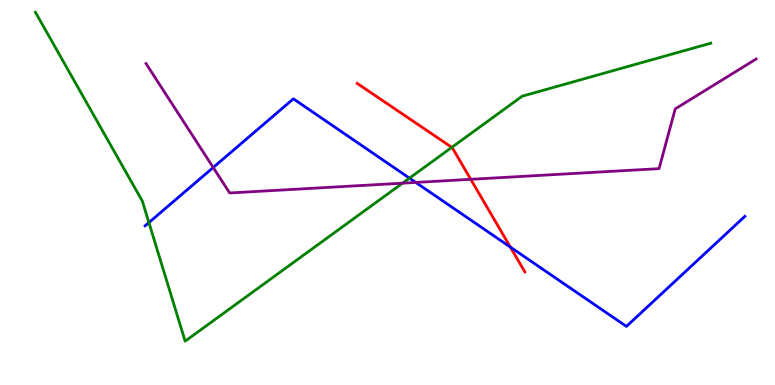[{'lines': ['blue', 'red'], 'intersections': [{'x': 6.59, 'y': 3.58}]}, {'lines': ['green', 'red'], 'intersections': [{'x': 5.83, 'y': 6.17}]}, {'lines': ['purple', 'red'], 'intersections': [{'x': 6.07, 'y': 5.34}]}, {'lines': ['blue', 'green'], 'intersections': [{'x': 1.92, 'y': 4.22}, {'x': 5.28, 'y': 5.37}]}, {'lines': ['blue', 'purple'], 'intersections': [{'x': 2.75, 'y': 5.65}, {'x': 5.36, 'y': 5.26}]}, {'lines': ['green', 'purple'], 'intersections': [{'x': 5.19, 'y': 5.24}]}]